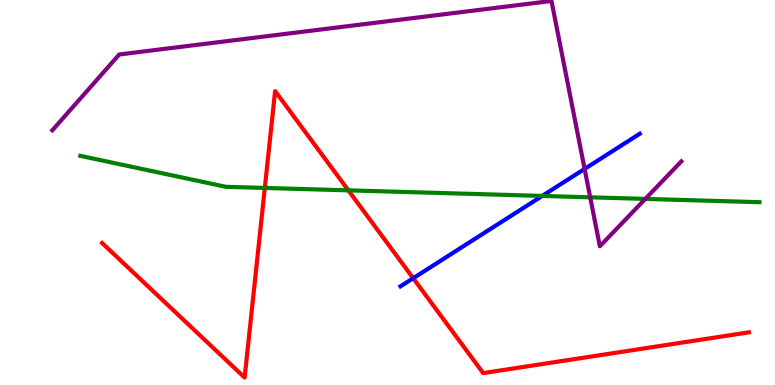[{'lines': ['blue', 'red'], 'intersections': [{'x': 5.33, 'y': 2.77}]}, {'lines': ['green', 'red'], 'intersections': [{'x': 3.42, 'y': 5.12}, {'x': 4.49, 'y': 5.06}]}, {'lines': ['purple', 'red'], 'intersections': []}, {'lines': ['blue', 'green'], 'intersections': [{'x': 7.0, 'y': 4.91}]}, {'lines': ['blue', 'purple'], 'intersections': [{'x': 7.54, 'y': 5.61}]}, {'lines': ['green', 'purple'], 'intersections': [{'x': 7.62, 'y': 4.87}, {'x': 8.33, 'y': 4.83}]}]